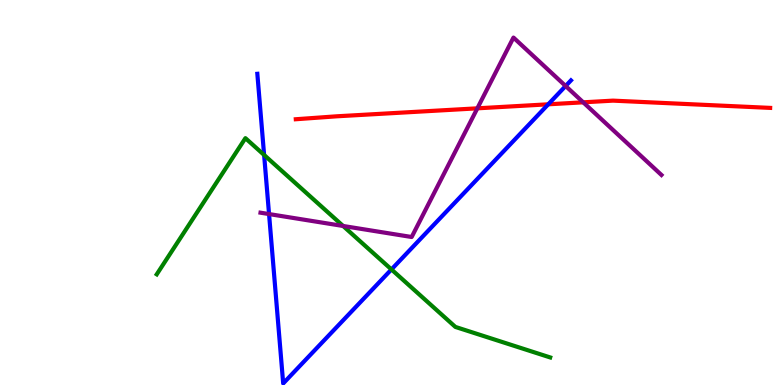[{'lines': ['blue', 'red'], 'intersections': [{'x': 7.07, 'y': 7.29}]}, {'lines': ['green', 'red'], 'intersections': []}, {'lines': ['purple', 'red'], 'intersections': [{'x': 6.16, 'y': 7.19}, {'x': 7.53, 'y': 7.34}]}, {'lines': ['blue', 'green'], 'intersections': [{'x': 3.41, 'y': 5.97}, {'x': 5.05, 'y': 3.0}]}, {'lines': ['blue', 'purple'], 'intersections': [{'x': 3.47, 'y': 4.44}, {'x': 7.3, 'y': 7.77}]}, {'lines': ['green', 'purple'], 'intersections': [{'x': 4.43, 'y': 4.13}]}]